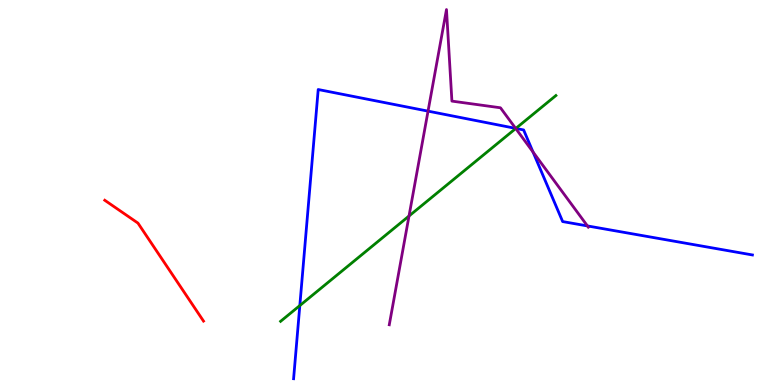[{'lines': ['blue', 'red'], 'intersections': []}, {'lines': ['green', 'red'], 'intersections': []}, {'lines': ['purple', 'red'], 'intersections': []}, {'lines': ['blue', 'green'], 'intersections': [{'x': 3.87, 'y': 2.06}, {'x': 6.66, 'y': 6.66}]}, {'lines': ['blue', 'purple'], 'intersections': [{'x': 5.52, 'y': 7.11}, {'x': 6.65, 'y': 6.67}, {'x': 6.88, 'y': 6.05}, {'x': 7.58, 'y': 4.13}]}, {'lines': ['green', 'purple'], 'intersections': [{'x': 5.28, 'y': 4.39}, {'x': 6.65, 'y': 6.66}]}]